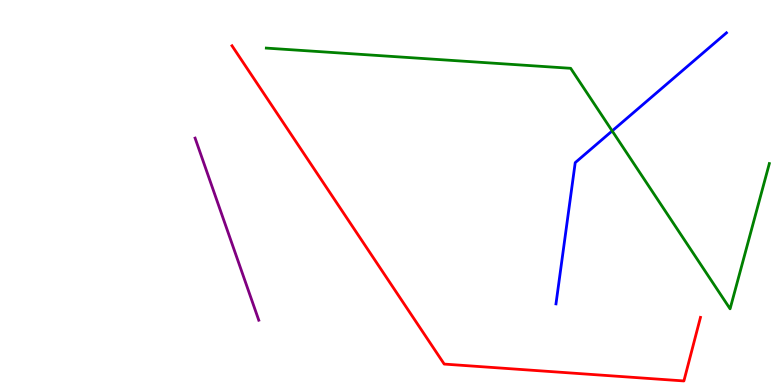[{'lines': ['blue', 'red'], 'intersections': []}, {'lines': ['green', 'red'], 'intersections': []}, {'lines': ['purple', 'red'], 'intersections': []}, {'lines': ['blue', 'green'], 'intersections': [{'x': 7.9, 'y': 6.6}]}, {'lines': ['blue', 'purple'], 'intersections': []}, {'lines': ['green', 'purple'], 'intersections': []}]